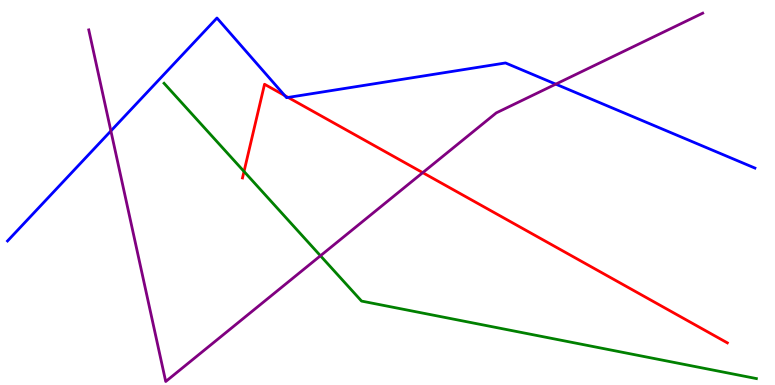[{'lines': ['blue', 'red'], 'intersections': [{'x': 3.67, 'y': 7.52}, {'x': 3.72, 'y': 7.47}]}, {'lines': ['green', 'red'], 'intersections': [{'x': 3.15, 'y': 5.55}]}, {'lines': ['purple', 'red'], 'intersections': [{'x': 5.45, 'y': 5.52}]}, {'lines': ['blue', 'green'], 'intersections': []}, {'lines': ['blue', 'purple'], 'intersections': [{'x': 1.43, 'y': 6.6}, {'x': 7.17, 'y': 7.81}]}, {'lines': ['green', 'purple'], 'intersections': [{'x': 4.13, 'y': 3.36}]}]